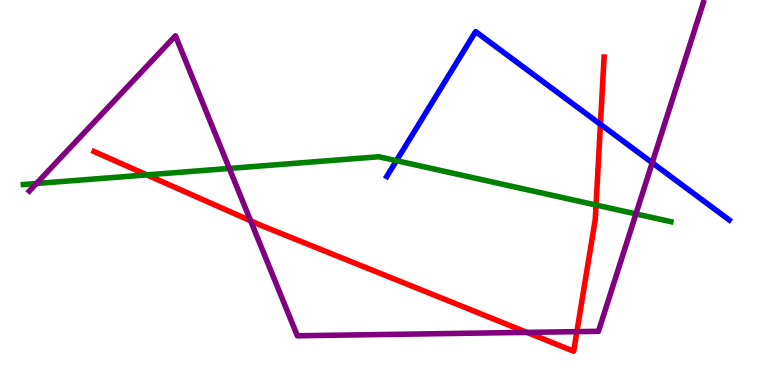[{'lines': ['blue', 'red'], 'intersections': [{'x': 7.75, 'y': 6.77}]}, {'lines': ['green', 'red'], 'intersections': [{'x': 1.89, 'y': 5.46}, {'x': 7.69, 'y': 4.67}]}, {'lines': ['purple', 'red'], 'intersections': [{'x': 3.23, 'y': 4.27}, {'x': 6.8, 'y': 1.37}, {'x': 7.44, 'y': 1.39}]}, {'lines': ['blue', 'green'], 'intersections': [{'x': 5.12, 'y': 5.83}]}, {'lines': ['blue', 'purple'], 'intersections': [{'x': 8.42, 'y': 5.77}]}, {'lines': ['green', 'purple'], 'intersections': [{'x': 0.47, 'y': 5.23}, {'x': 2.96, 'y': 5.63}, {'x': 8.21, 'y': 4.44}]}]